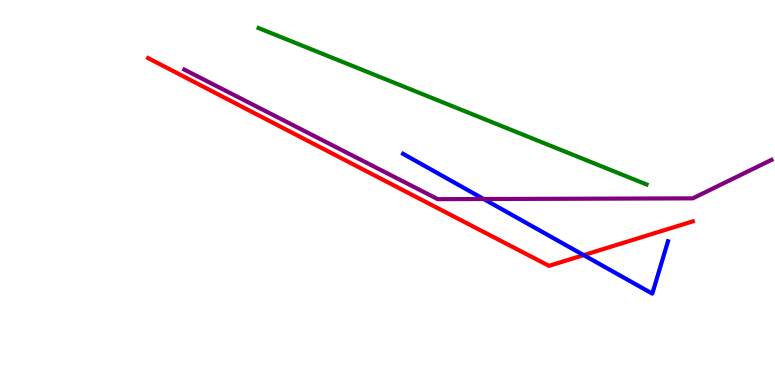[{'lines': ['blue', 'red'], 'intersections': [{'x': 7.53, 'y': 3.37}]}, {'lines': ['green', 'red'], 'intersections': []}, {'lines': ['purple', 'red'], 'intersections': []}, {'lines': ['blue', 'green'], 'intersections': []}, {'lines': ['blue', 'purple'], 'intersections': [{'x': 6.24, 'y': 4.83}]}, {'lines': ['green', 'purple'], 'intersections': []}]